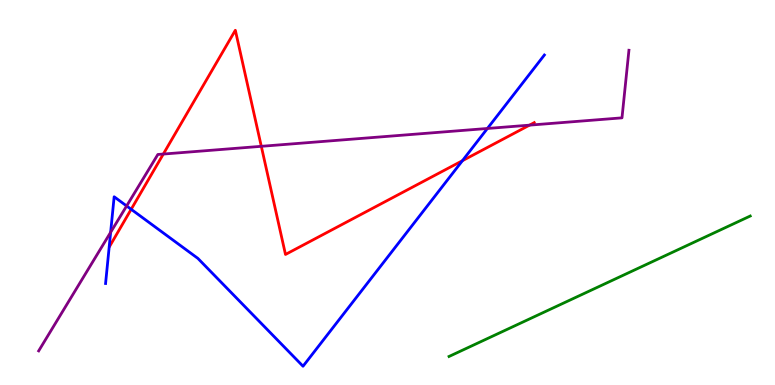[{'lines': ['blue', 'red'], 'intersections': [{'x': 1.69, 'y': 4.56}, {'x': 5.97, 'y': 5.83}]}, {'lines': ['green', 'red'], 'intersections': []}, {'lines': ['purple', 'red'], 'intersections': [{'x': 2.11, 'y': 6.0}, {'x': 3.37, 'y': 6.2}, {'x': 6.83, 'y': 6.75}]}, {'lines': ['blue', 'green'], 'intersections': []}, {'lines': ['blue', 'purple'], 'intersections': [{'x': 1.43, 'y': 3.97}, {'x': 1.63, 'y': 4.65}, {'x': 6.29, 'y': 6.66}]}, {'lines': ['green', 'purple'], 'intersections': []}]